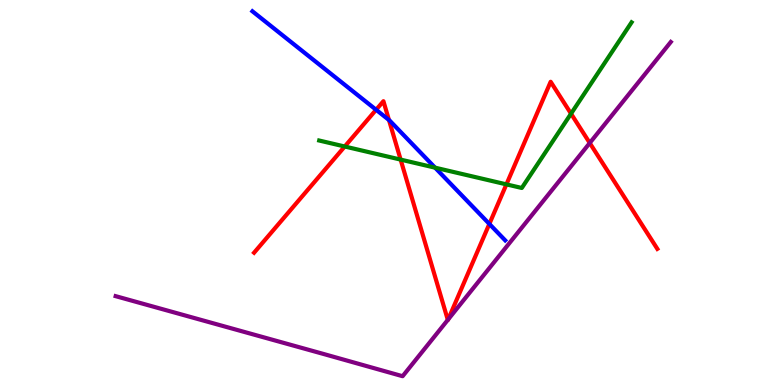[{'lines': ['blue', 'red'], 'intersections': [{'x': 4.85, 'y': 7.15}, {'x': 5.02, 'y': 6.88}, {'x': 6.31, 'y': 4.18}]}, {'lines': ['green', 'red'], 'intersections': [{'x': 4.45, 'y': 6.19}, {'x': 5.17, 'y': 5.85}, {'x': 6.53, 'y': 5.21}, {'x': 7.37, 'y': 7.05}]}, {'lines': ['purple', 'red'], 'intersections': [{'x': 5.78, 'y': 1.69}, {'x': 5.78, 'y': 1.7}, {'x': 7.61, 'y': 6.29}]}, {'lines': ['blue', 'green'], 'intersections': [{'x': 5.61, 'y': 5.65}]}, {'lines': ['blue', 'purple'], 'intersections': []}, {'lines': ['green', 'purple'], 'intersections': []}]